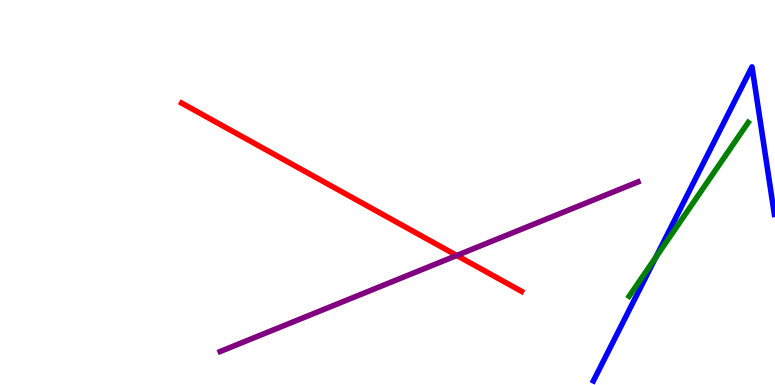[{'lines': ['blue', 'red'], 'intersections': []}, {'lines': ['green', 'red'], 'intersections': []}, {'lines': ['purple', 'red'], 'intersections': [{'x': 5.89, 'y': 3.36}]}, {'lines': ['blue', 'green'], 'intersections': [{'x': 8.46, 'y': 3.32}]}, {'lines': ['blue', 'purple'], 'intersections': []}, {'lines': ['green', 'purple'], 'intersections': []}]